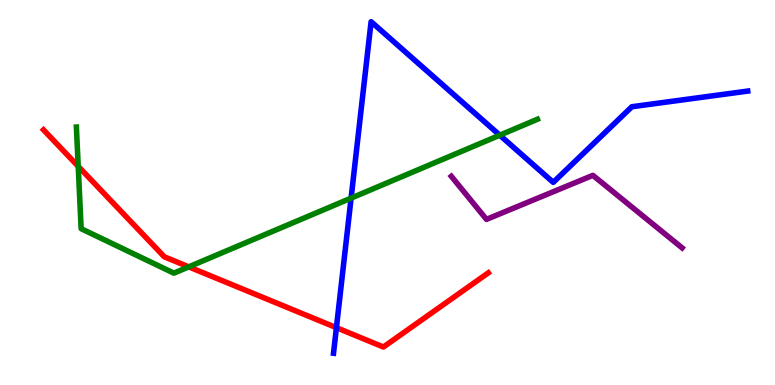[{'lines': ['blue', 'red'], 'intersections': [{'x': 4.34, 'y': 1.49}]}, {'lines': ['green', 'red'], 'intersections': [{'x': 1.01, 'y': 5.68}, {'x': 2.44, 'y': 3.07}]}, {'lines': ['purple', 'red'], 'intersections': []}, {'lines': ['blue', 'green'], 'intersections': [{'x': 4.53, 'y': 4.85}, {'x': 6.45, 'y': 6.49}]}, {'lines': ['blue', 'purple'], 'intersections': []}, {'lines': ['green', 'purple'], 'intersections': []}]